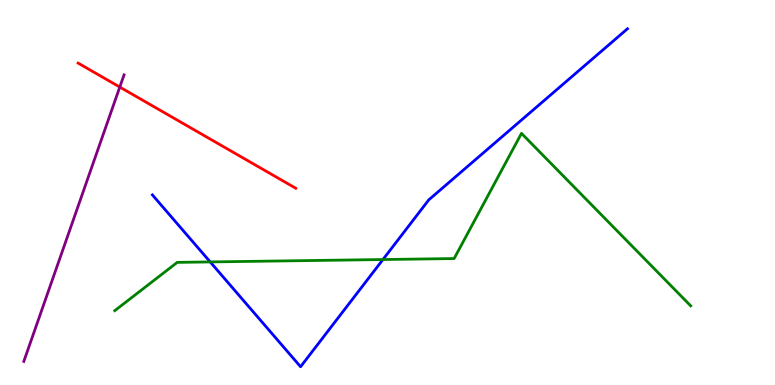[{'lines': ['blue', 'red'], 'intersections': []}, {'lines': ['green', 'red'], 'intersections': []}, {'lines': ['purple', 'red'], 'intersections': [{'x': 1.55, 'y': 7.74}]}, {'lines': ['blue', 'green'], 'intersections': [{'x': 2.71, 'y': 3.2}, {'x': 4.94, 'y': 3.26}]}, {'lines': ['blue', 'purple'], 'intersections': []}, {'lines': ['green', 'purple'], 'intersections': []}]